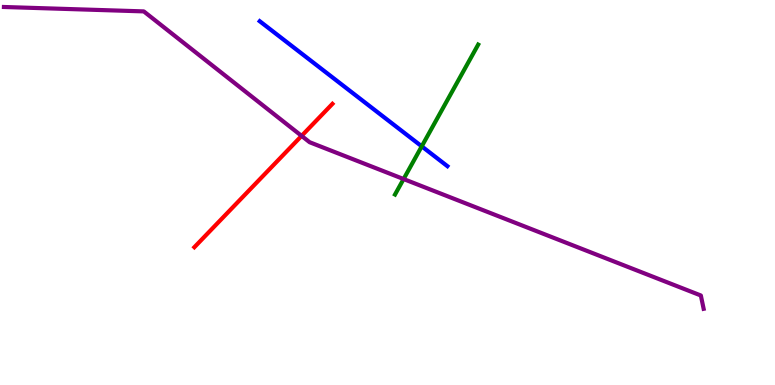[{'lines': ['blue', 'red'], 'intersections': []}, {'lines': ['green', 'red'], 'intersections': []}, {'lines': ['purple', 'red'], 'intersections': [{'x': 3.89, 'y': 6.47}]}, {'lines': ['blue', 'green'], 'intersections': [{'x': 5.44, 'y': 6.2}]}, {'lines': ['blue', 'purple'], 'intersections': []}, {'lines': ['green', 'purple'], 'intersections': [{'x': 5.21, 'y': 5.35}]}]